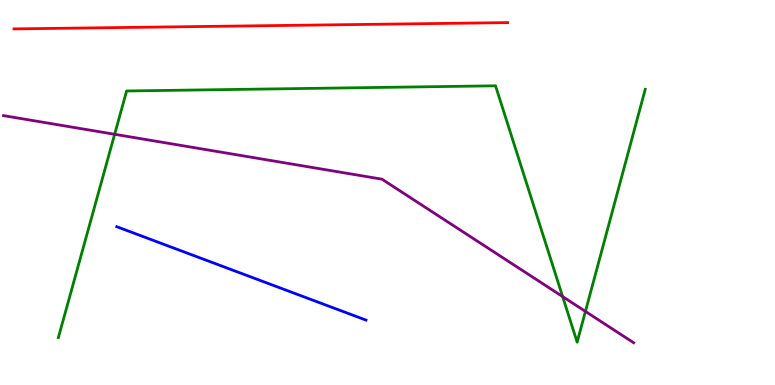[{'lines': ['blue', 'red'], 'intersections': []}, {'lines': ['green', 'red'], 'intersections': []}, {'lines': ['purple', 'red'], 'intersections': []}, {'lines': ['blue', 'green'], 'intersections': []}, {'lines': ['blue', 'purple'], 'intersections': []}, {'lines': ['green', 'purple'], 'intersections': [{'x': 1.48, 'y': 6.51}, {'x': 7.26, 'y': 2.3}, {'x': 7.55, 'y': 1.91}]}]